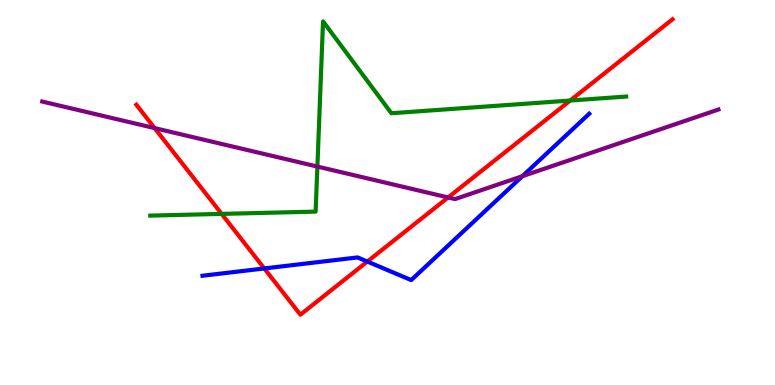[{'lines': ['blue', 'red'], 'intersections': [{'x': 3.41, 'y': 3.03}, {'x': 4.74, 'y': 3.21}]}, {'lines': ['green', 'red'], 'intersections': [{'x': 2.86, 'y': 4.44}, {'x': 7.36, 'y': 7.39}]}, {'lines': ['purple', 'red'], 'intersections': [{'x': 2.0, 'y': 6.67}, {'x': 5.78, 'y': 4.87}]}, {'lines': ['blue', 'green'], 'intersections': []}, {'lines': ['blue', 'purple'], 'intersections': [{'x': 6.74, 'y': 5.42}]}, {'lines': ['green', 'purple'], 'intersections': [{'x': 4.1, 'y': 5.67}]}]